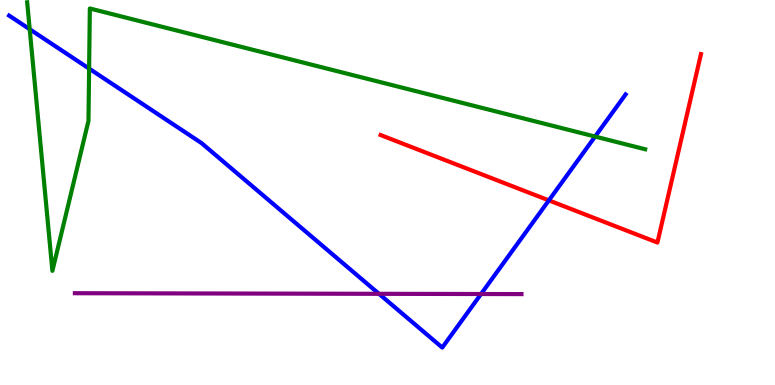[{'lines': ['blue', 'red'], 'intersections': [{'x': 7.08, 'y': 4.8}]}, {'lines': ['green', 'red'], 'intersections': []}, {'lines': ['purple', 'red'], 'intersections': []}, {'lines': ['blue', 'green'], 'intersections': [{'x': 0.383, 'y': 9.24}, {'x': 1.15, 'y': 8.22}, {'x': 7.68, 'y': 6.45}]}, {'lines': ['blue', 'purple'], 'intersections': [{'x': 4.89, 'y': 2.37}, {'x': 6.21, 'y': 2.36}]}, {'lines': ['green', 'purple'], 'intersections': []}]